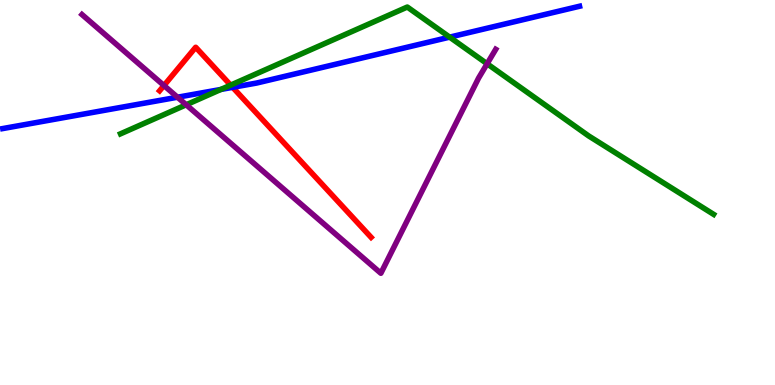[{'lines': ['blue', 'red'], 'intersections': [{'x': 3.0, 'y': 7.73}]}, {'lines': ['green', 'red'], 'intersections': [{'x': 2.98, 'y': 7.79}]}, {'lines': ['purple', 'red'], 'intersections': [{'x': 2.12, 'y': 7.78}]}, {'lines': ['blue', 'green'], 'intersections': [{'x': 2.85, 'y': 7.68}, {'x': 5.8, 'y': 9.04}]}, {'lines': ['blue', 'purple'], 'intersections': [{'x': 2.29, 'y': 7.47}]}, {'lines': ['green', 'purple'], 'intersections': [{'x': 2.4, 'y': 7.28}, {'x': 6.29, 'y': 8.34}]}]